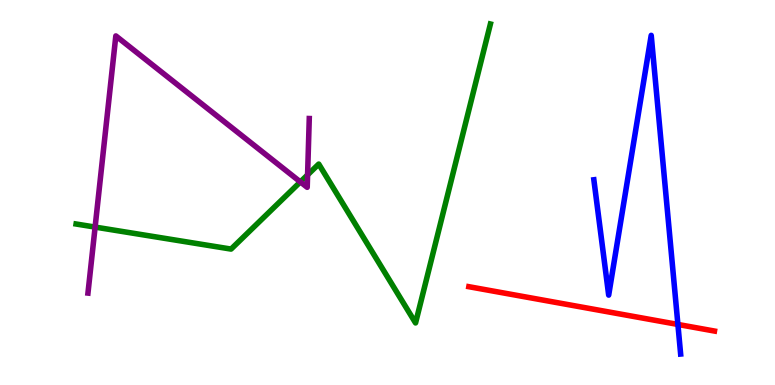[{'lines': ['blue', 'red'], 'intersections': [{'x': 8.75, 'y': 1.57}]}, {'lines': ['green', 'red'], 'intersections': []}, {'lines': ['purple', 'red'], 'intersections': []}, {'lines': ['blue', 'green'], 'intersections': []}, {'lines': ['blue', 'purple'], 'intersections': []}, {'lines': ['green', 'purple'], 'intersections': [{'x': 1.23, 'y': 4.1}, {'x': 3.88, 'y': 5.28}, {'x': 3.97, 'y': 5.46}]}]